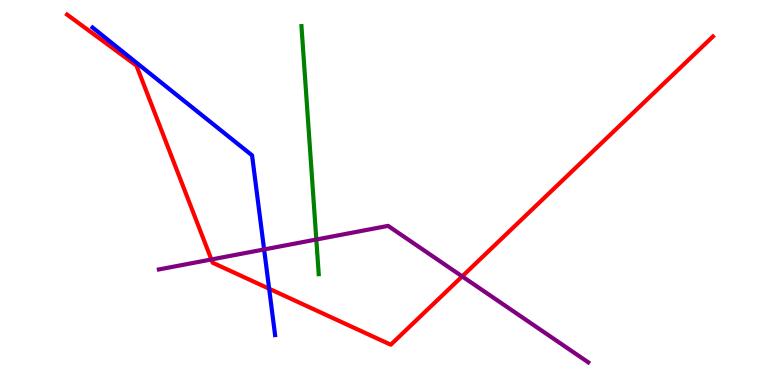[{'lines': ['blue', 'red'], 'intersections': [{'x': 3.47, 'y': 2.5}]}, {'lines': ['green', 'red'], 'intersections': []}, {'lines': ['purple', 'red'], 'intersections': [{'x': 2.73, 'y': 3.26}, {'x': 5.96, 'y': 2.82}]}, {'lines': ['blue', 'green'], 'intersections': []}, {'lines': ['blue', 'purple'], 'intersections': [{'x': 3.41, 'y': 3.52}]}, {'lines': ['green', 'purple'], 'intersections': [{'x': 4.08, 'y': 3.78}]}]